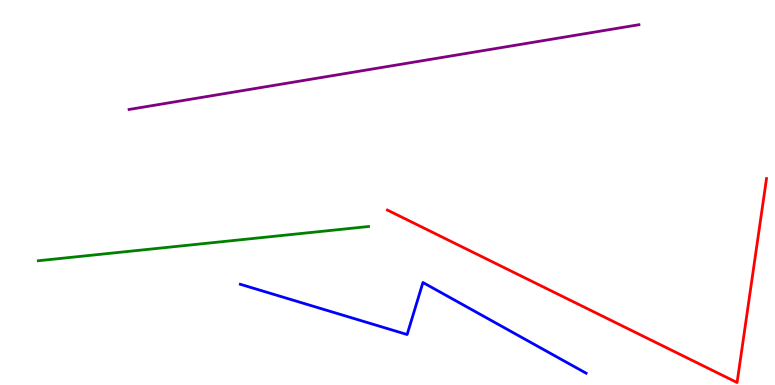[{'lines': ['blue', 'red'], 'intersections': []}, {'lines': ['green', 'red'], 'intersections': []}, {'lines': ['purple', 'red'], 'intersections': []}, {'lines': ['blue', 'green'], 'intersections': []}, {'lines': ['blue', 'purple'], 'intersections': []}, {'lines': ['green', 'purple'], 'intersections': []}]